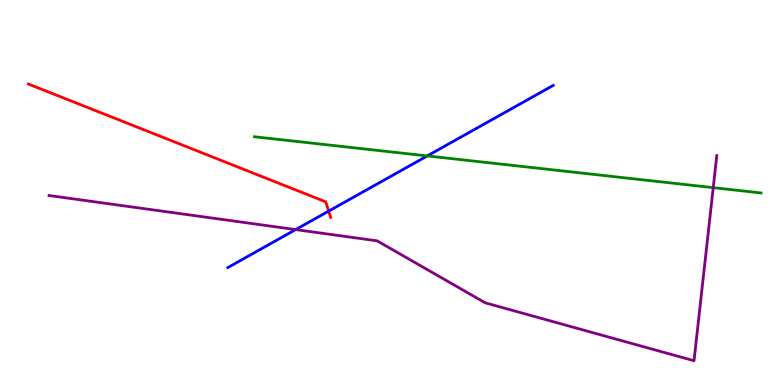[{'lines': ['blue', 'red'], 'intersections': [{'x': 4.24, 'y': 4.52}]}, {'lines': ['green', 'red'], 'intersections': []}, {'lines': ['purple', 'red'], 'intersections': []}, {'lines': ['blue', 'green'], 'intersections': [{'x': 5.51, 'y': 5.95}]}, {'lines': ['blue', 'purple'], 'intersections': [{'x': 3.82, 'y': 4.04}]}, {'lines': ['green', 'purple'], 'intersections': [{'x': 9.2, 'y': 5.13}]}]